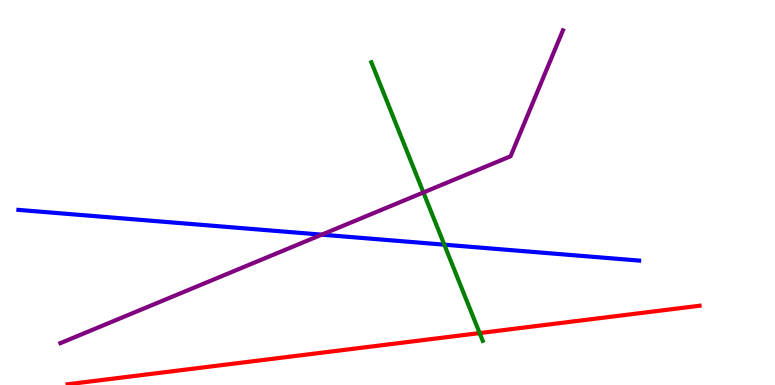[{'lines': ['blue', 'red'], 'intersections': []}, {'lines': ['green', 'red'], 'intersections': [{'x': 6.19, 'y': 1.35}]}, {'lines': ['purple', 'red'], 'intersections': []}, {'lines': ['blue', 'green'], 'intersections': [{'x': 5.73, 'y': 3.64}]}, {'lines': ['blue', 'purple'], 'intersections': [{'x': 4.15, 'y': 3.9}]}, {'lines': ['green', 'purple'], 'intersections': [{'x': 5.46, 'y': 5.0}]}]